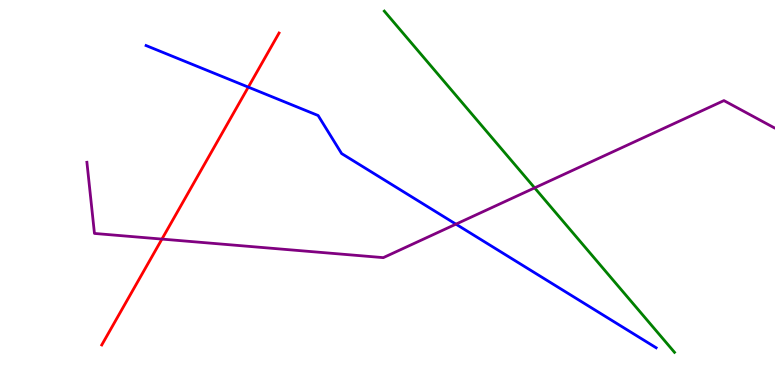[{'lines': ['blue', 'red'], 'intersections': [{'x': 3.2, 'y': 7.74}]}, {'lines': ['green', 'red'], 'intersections': []}, {'lines': ['purple', 'red'], 'intersections': [{'x': 2.09, 'y': 3.79}]}, {'lines': ['blue', 'green'], 'intersections': []}, {'lines': ['blue', 'purple'], 'intersections': [{'x': 5.88, 'y': 4.18}]}, {'lines': ['green', 'purple'], 'intersections': [{'x': 6.9, 'y': 5.12}]}]